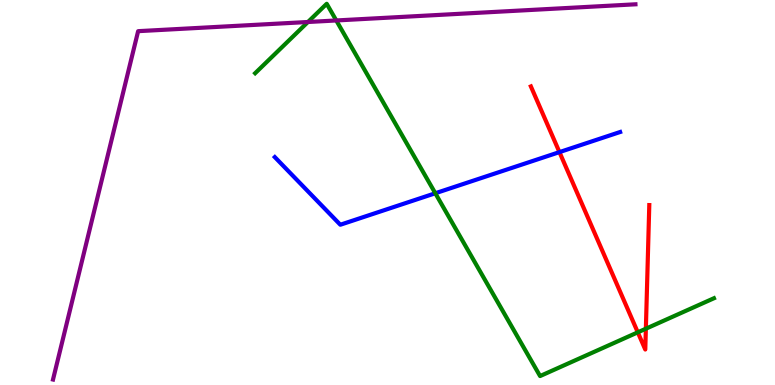[{'lines': ['blue', 'red'], 'intersections': [{'x': 7.22, 'y': 6.05}]}, {'lines': ['green', 'red'], 'intersections': [{'x': 8.23, 'y': 1.37}, {'x': 8.33, 'y': 1.46}]}, {'lines': ['purple', 'red'], 'intersections': []}, {'lines': ['blue', 'green'], 'intersections': [{'x': 5.62, 'y': 4.98}]}, {'lines': ['blue', 'purple'], 'intersections': []}, {'lines': ['green', 'purple'], 'intersections': [{'x': 3.97, 'y': 9.43}, {'x': 4.34, 'y': 9.47}]}]